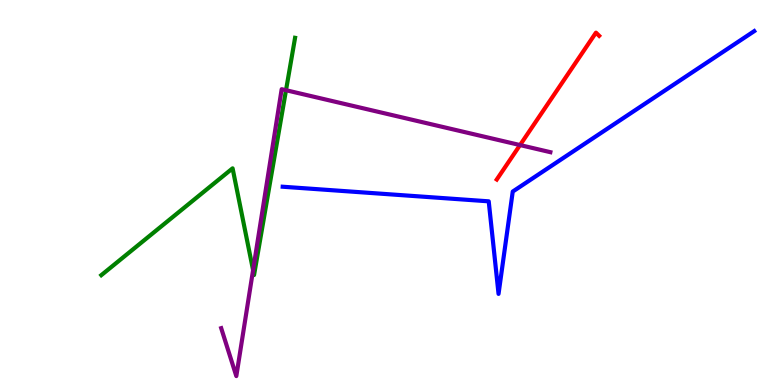[{'lines': ['blue', 'red'], 'intersections': []}, {'lines': ['green', 'red'], 'intersections': []}, {'lines': ['purple', 'red'], 'intersections': [{'x': 6.71, 'y': 6.23}]}, {'lines': ['blue', 'green'], 'intersections': []}, {'lines': ['blue', 'purple'], 'intersections': []}, {'lines': ['green', 'purple'], 'intersections': [{'x': 3.27, 'y': 2.98}, {'x': 3.69, 'y': 7.66}]}]